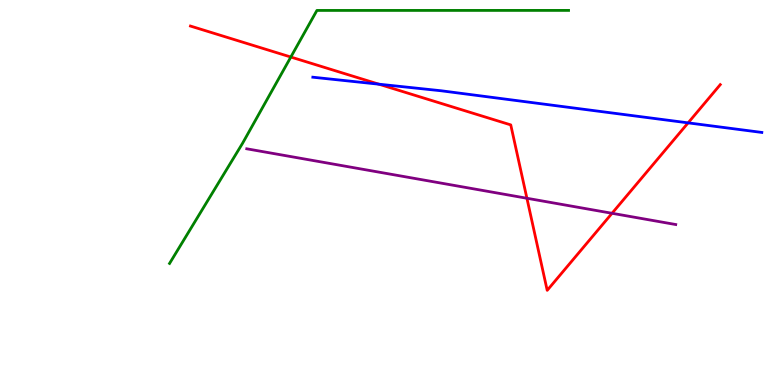[{'lines': ['blue', 'red'], 'intersections': [{'x': 4.89, 'y': 7.81}, {'x': 8.88, 'y': 6.81}]}, {'lines': ['green', 'red'], 'intersections': [{'x': 3.75, 'y': 8.52}]}, {'lines': ['purple', 'red'], 'intersections': [{'x': 6.8, 'y': 4.85}, {'x': 7.9, 'y': 4.46}]}, {'lines': ['blue', 'green'], 'intersections': []}, {'lines': ['blue', 'purple'], 'intersections': []}, {'lines': ['green', 'purple'], 'intersections': []}]